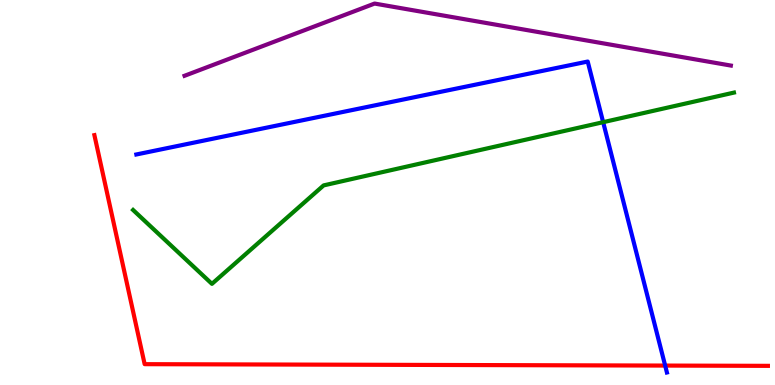[{'lines': ['blue', 'red'], 'intersections': [{'x': 8.58, 'y': 0.505}]}, {'lines': ['green', 'red'], 'intersections': []}, {'lines': ['purple', 'red'], 'intersections': []}, {'lines': ['blue', 'green'], 'intersections': [{'x': 7.78, 'y': 6.83}]}, {'lines': ['blue', 'purple'], 'intersections': []}, {'lines': ['green', 'purple'], 'intersections': []}]